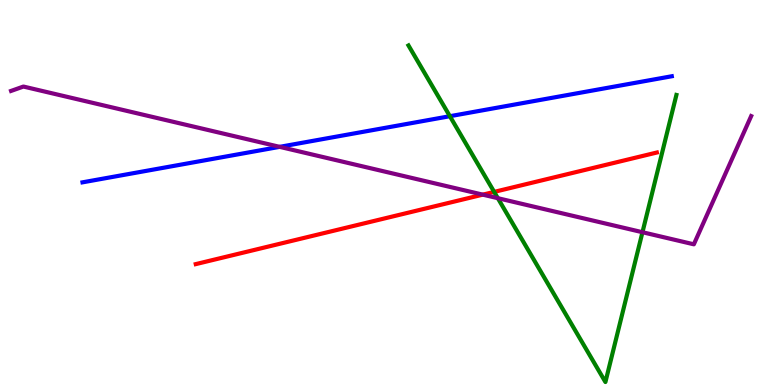[{'lines': ['blue', 'red'], 'intersections': []}, {'lines': ['green', 'red'], 'intersections': [{'x': 6.38, 'y': 5.02}]}, {'lines': ['purple', 'red'], 'intersections': [{'x': 6.23, 'y': 4.94}]}, {'lines': ['blue', 'green'], 'intersections': [{'x': 5.8, 'y': 6.98}]}, {'lines': ['blue', 'purple'], 'intersections': [{'x': 3.61, 'y': 6.19}]}, {'lines': ['green', 'purple'], 'intersections': [{'x': 6.42, 'y': 4.85}, {'x': 8.29, 'y': 3.97}]}]